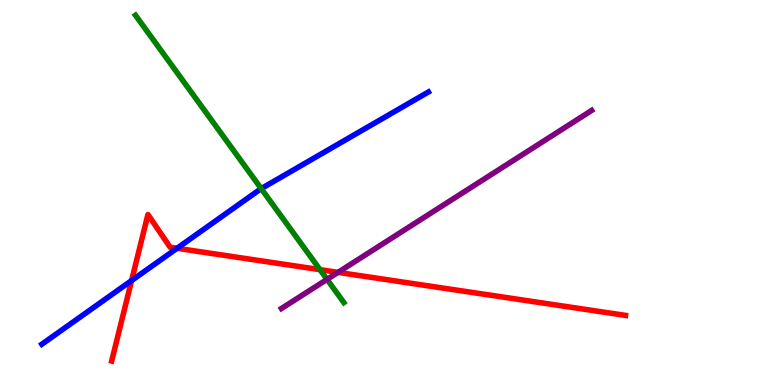[{'lines': ['blue', 'red'], 'intersections': [{'x': 1.7, 'y': 2.71}, {'x': 2.28, 'y': 3.55}]}, {'lines': ['green', 'red'], 'intersections': [{'x': 4.13, 'y': 3.0}]}, {'lines': ['purple', 'red'], 'intersections': [{'x': 4.36, 'y': 2.93}]}, {'lines': ['blue', 'green'], 'intersections': [{'x': 3.37, 'y': 5.1}]}, {'lines': ['blue', 'purple'], 'intersections': []}, {'lines': ['green', 'purple'], 'intersections': [{'x': 4.22, 'y': 2.74}]}]